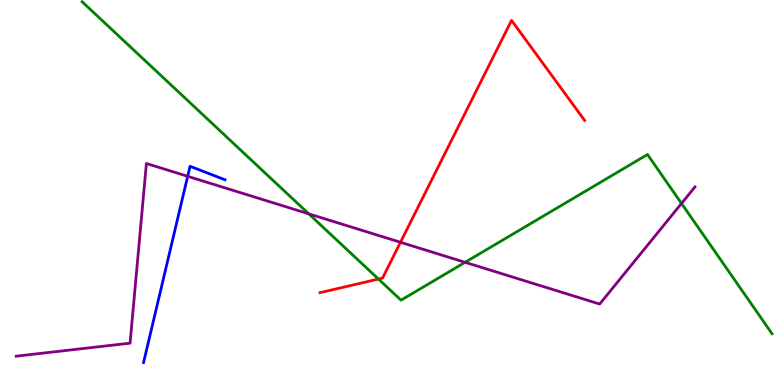[{'lines': ['blue', 'red'], 'intersections': []}, {'lines': ['green', 'red'], 'intersections': [{'x': 4.88, 'y': 2.75}]}, {'lines': ['purple', 'red'], 'intersections': [{'x': 5.17, 'y': 3.71}]}, {'lines': ['blue', 'green'], 'intersections': []}, {'lines': ['blue', 'purple'], 'intersections': [{'x': 2.42, 'y': 5.42}]}, {'lines': ['green', 'purple'], 'intersections': [{'x': 3.98, 'y': 4.45}, {'x': 6.0, 'y': 3.19}, {'x': 8.79, 'y': 4.72}]}]